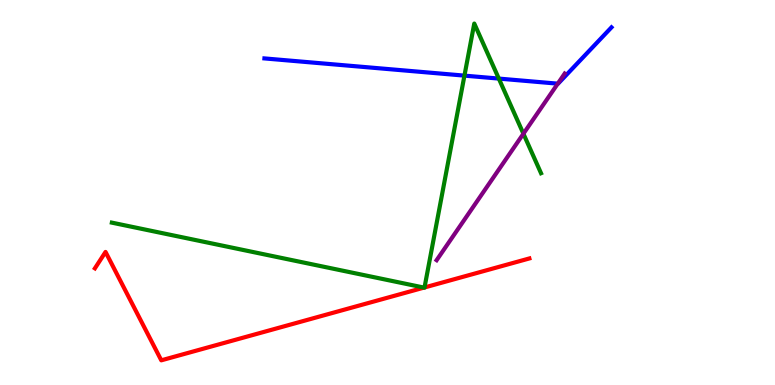[{'lines': ['blue', 'red'], 'intersections': []}, {'lines': ['green', 'red'], 'intersections': [{'x': 5.47, 'y': 2.53}, {'x': 5.48, 'y': 2.53}]}, {'lines': ['purple', 'red'], 'intersections': []}, {'lines': ['blue', 'green'], 'intersections': [{'x': 5.99, 'y': 8.04}, {'x': 6.44, 'y': 7.96}]}, {'lines': ['blue', 'purple'], 'intersections': [{'x': 7.2, 'y': 7.83}]}, {'lines': ['green', 'purple'], 'intersections': [{'x': 6.75, 'y': 6.53}]}]